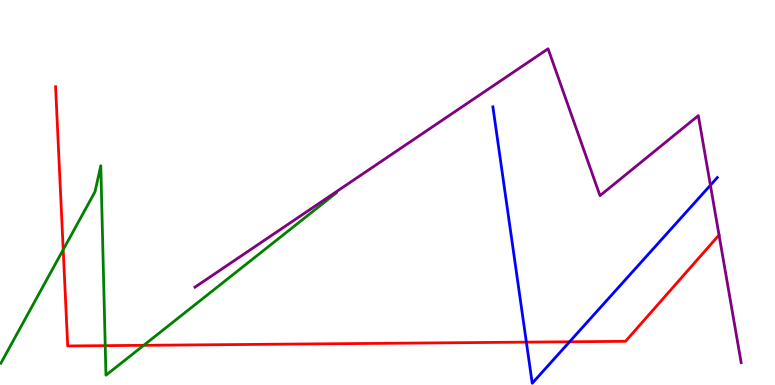[{'lines': ['blue', 'red'], 'intersections': [{'x': 6.79, 'y': 1.11}, {'x': 7.35, 'y': 1.12}]}, {'lines': ['green', 'red'], 'intersections': [{'x': 0.816, 'y': 3.51}, {'x': 1.36, 'y': 1.02}, {'x': 1.85, 'y': 1.03}]}, {'lines': ['purple', 'red'], 'intersections': []}, {'lines': ['blue', 'green'], 'intersections': []}, {'lines': ['blue', 'purple'], 'intersections': [{'x': 9.17, 'y': 5.19}]}, {'lines': ['green', 'purple'], 'intersections': []}]